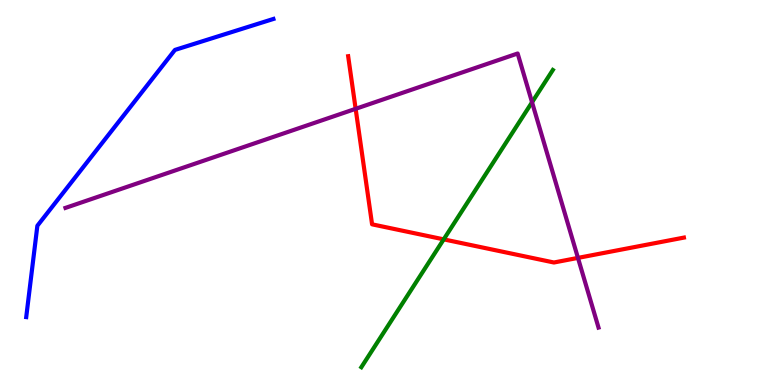[{'lines': ['blue', 'red'], 'intersections': []}, {'lines': ['green', 'red'], 'intersections': [{'x': 5.73, 'y': 3.78}]}, {'lines': ['purple', 'red'], 'intersections': [{'x': 4.59, 'y': 7.17}, {'x': 7.46, 'y': 3.3}]}, {'lines': ['blue', 'green'], 'intersections': []}, {'lines': ['blue', 'purple'], 'intersections': []}, {'lines': ['green', 'purple'], 'intersections': [{'x': 6.87, 'y': 7.34}]}]